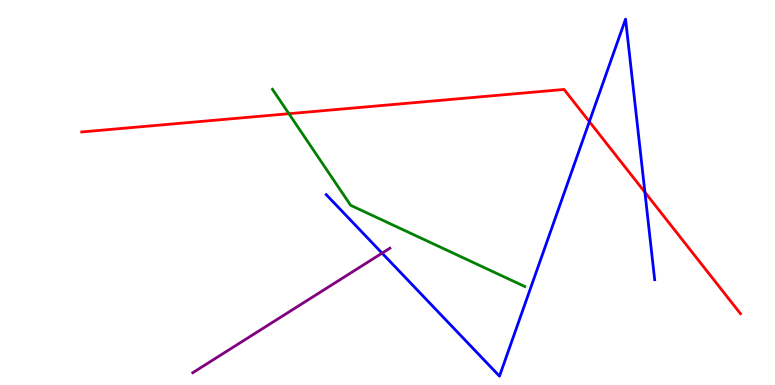[{'lines': ['blue', 'red'], 'intersections': [{'x': 7.6, 'y': 6.84}, {'x': 8.32, 'y': 5.01}]}, {'lines': ['green', 'red'], 'intersections': [{'x': 3.73, 'y': 7.05}]}, {'lines': ['purple', 'red'], 'intersections': []}, {'lines': ['blue', 'green'], 'intersections': []}, {'lines': ['blue', 'purple'], 'intersections': [{'x': 4.93, 'y': 3.42}]}, {'lines': ['green', 'purple'], 'intersections': []}]